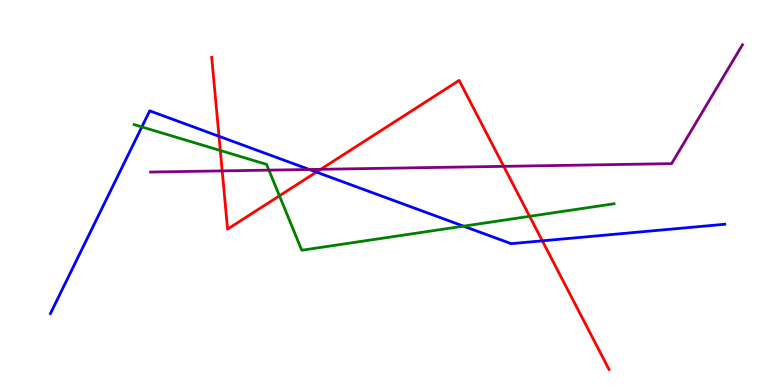[{'lines': ['blue', 'red'], 'intersections': [{'x': 2.83, 'y': 6.46}, {'x': 4.08, 'y': 5.53}, {'x': 7.0, 'y': 3.74}]}, {'lines': ['green', 'red'], 'intersections': [{'x': 2.84, 'y': 6.09}, {'x': 3.61, 'y': 4.91}, {'x': 6.83, 'y': 4.38}]}, {'lines': ['purple', 'red'], 'intersections': [{'x': 2.87, 'y': 5.56}, {'x': 4.14, 'y': 5.6}, {'x': 6.5, 'y': 5.68}]}, {'lines': ['blue', 'green'], 'intersections': [{'x': 1.83, 'y': 6.7}, {'x': 5.98, 'y': 4.13}]}, {'lines': ['blue', 'purple'], 'intersections': [{'x': 3.99, 'y': 5.6}]}, {'lines': ['green', 'purple'], 'intersections': [{'x': 3.47, 'y': 5.58}]}]